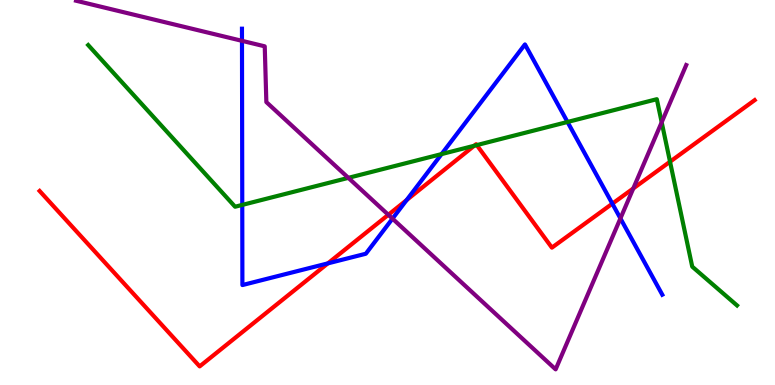[{'lines': ['blue', 'red'], 'intersections': [{'x': 4.23, 'y': 3.16}, {'x': 5.25, 'y': 4.8}, {'x': 7.9, 'y': 4.71}]}, {'lines': ['green', 'red'], 'intersections': [{'x': 6.12, 'y': 6.21}, {'x': 6.15, 'y': 6.23}, {'x': 8.65, 'y': 5.8}]}, {'lines': ['purple', 'red'], 'intersections': [{'x': 5.01, 'y': 4.42}, {'x': 8.17, 'y': 5.11}]}, {'lines': ['blue', 'green'], 'intersections': [{'x': 3.13, 'y': 4.68}, {'x': 5.7, 'y': 6.0}, {'x': 7.32, 'y': 6.83}]}, {'lines': ['blue', 'purple'], 'intersections': [{'x': 3.12, 'y': 8.94}, {'x': 5.06, 'y': 4.32}, {'x': 8.01, 'y': 4.33}]}, {'lines': ['green', 'purple'], 'intersections': [{'x': 4.49, 'y': 5.38}, {'x': 8.54, 'y': 6.82}]}]